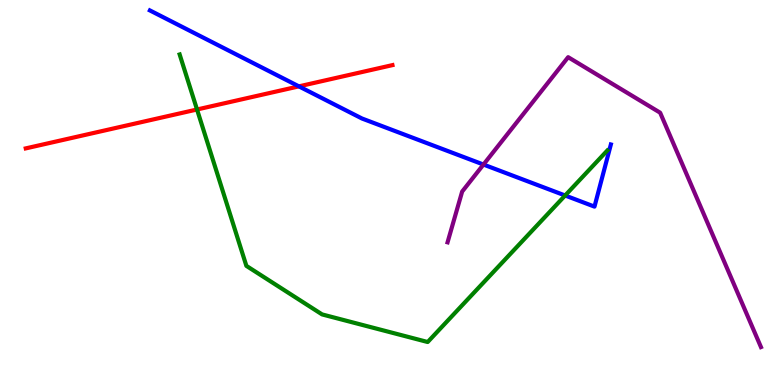[{'lines': ['blue', 'red'], 'intersections': [{'x': 3.86, 'y': 7.76}]}, {'lines': ['green', 'red'], 'intersections': [{'x': 2.54, 'y': 7.16}]}, {'lines': ['purple', 'red'], 'intersections': []}, {'lines': ['blue', 'green'], 'intersections': [{'x': 7.29, 'y': 4.92}]}, {'lines': ['blue', 'purple'], 'intersections': [{'x': 6.24, 'y': 5.73}]}, {'lines': ['green', 'purple'], 'intersections': []}]